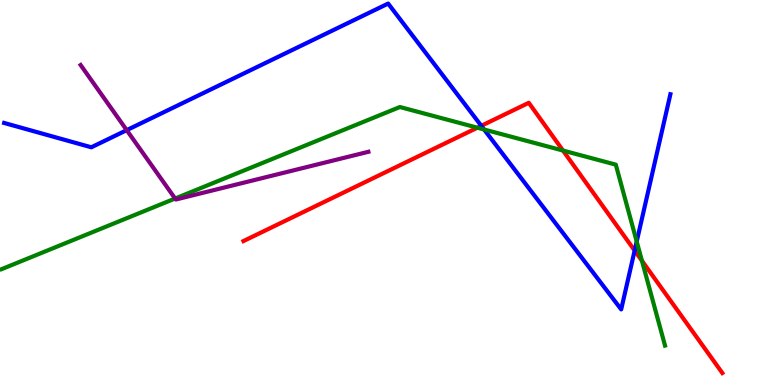[{'lines': ['blue', 'red'], 'intersections': [{'x': 6.21, 'y': 6.73}, {'x': 8.19, 'y': 3.49}]}, {'lines': ['green', 'red'], 'intersections': [{'x': 6.16, 'y': 6.68}, {'x': 7.26, 'y': 6.09}, {'x': 8.28, 'y': 3.23}]}, {'lines': ['purple', 'red'], 'intersections': []}, {'lines': ['blue', 'green'], 'intersections': [{'x': 6.25, 'y': 6.64}, {'x': 8.22, 'y': 3.73}]}, {'lines': ['blue', 'purple'], 'intersections': [{'x': 1.64, 'y': 6.62}]}, {'lines': ['green', 'purple'], 'intersections': [{'x': 2.26, 'y': 4.84}]}]